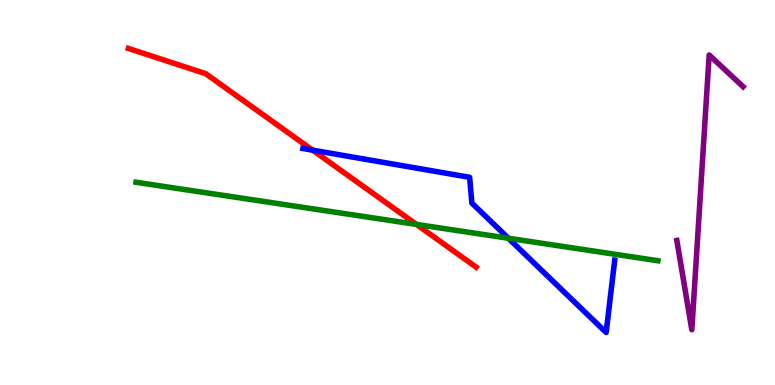[{'lines': ['blue', 'red'], 'intersections': [{'x': 4.03, 'y': 6.1}]}, {'lines': ['green', 'red'], 'intersections': [{'x': 5.37, 'y': 4.17}]}, {'lines': ['purple', 'red'], 'intersections': []}, {'lines': ['blue', 'green'], 'intersections': [{'x': 6.56, 'y': 3.81}]}, {'lines': ['blue', 'purple'], 'intersections': []}, {'lines': ['green', 'purple'], 'intersections': []}]